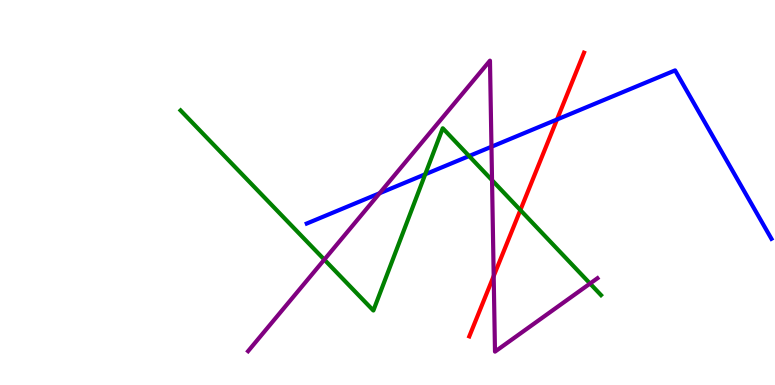[{'lines': ['blue', 'red'], 'intersections': [{'x': 7.19, 'y': 6.9}]}, {'lines': ['green', 'red'], 'intersections': [{'x': 6.71, 'y': 4.54}]}, {'lines': ['purple', 'red'], 'intersections': [{'x': 6.37, 'y': 2.83}]}, {'lines': ['blue', 'green'], 'intersections': [{'x': 5.49, 'y': 5.47}, {'x': 6.05, 'y': 5.95}]}, {'lines': ['blue', 'purple'], 'intersections': [{'x': 4.9, 'y': 4.98}, {'x': 6.34, 'y': 6.19}]}, {'lines': ['green', 'purple'], 'intersections': [{'x': 4.18, 'y': 3.26}, {'x': 6.35, 'y': 5.32}, {'x': 7.61, 'y': 2.64}]}]